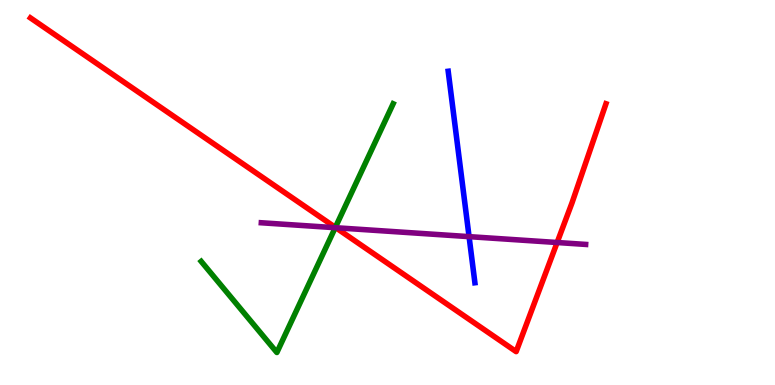[{'lines': ['blue', 'red'], 'intersections': []}, {'lines': ['green', 'red'], 'intersections': [{'x': 4.33, 'y': 4.09}]}, {'lines': ['purple', 'red'], 'intersections': [{'x': 4.33, 'y': 4.08}, {'x': 7.19, 'y': 3.7}]}, {'lines': ['blue', 'green'], 'intersections': []}, {'lines': ['blue', 'purple'], 'intersections': [{'x': 6.05, 'y': 3.85}]}, {'lines': ['green', 'purple'], 'intersections': [{'x': 4.33, 'y': 4.09}]}]